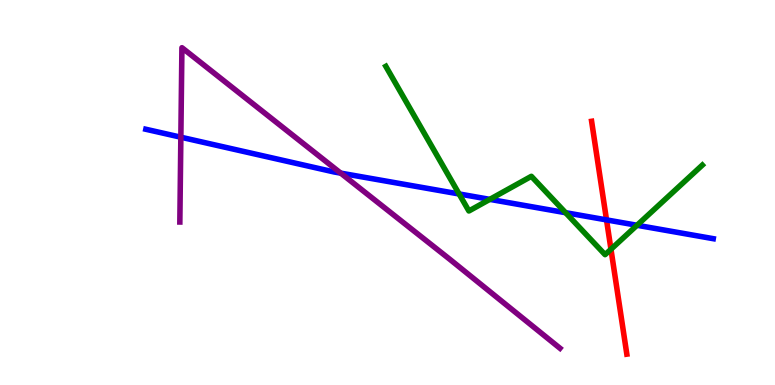[{'lines': ['blue', 'red'], 'intersections': [{'x': 7.83, 'y': 4.29}]}, {'lines': ['green', 'red'], 'intersections': [{'x': 7.88, 'y': 3.53}]}, {'lines': ['purple', 'red'], 'intersections': []}, {'lines': ['blue', 'green'], 'intersections': [{'x': 5.92, 'y': 4.96}, {'x': 6.32, 'y': 4.82}, {'x': 7.3, 'y': 4.48}, {'x': 8.22, 'y': 4.15}]}, {'lines': ['blue', 'purple'], 'intersections': [{'x': 2.33, 'y': 6.44}, {'x': 4.4, 'y': 5.5}]}, {'lines': ['green', 'purple'], 'intersections': []}]